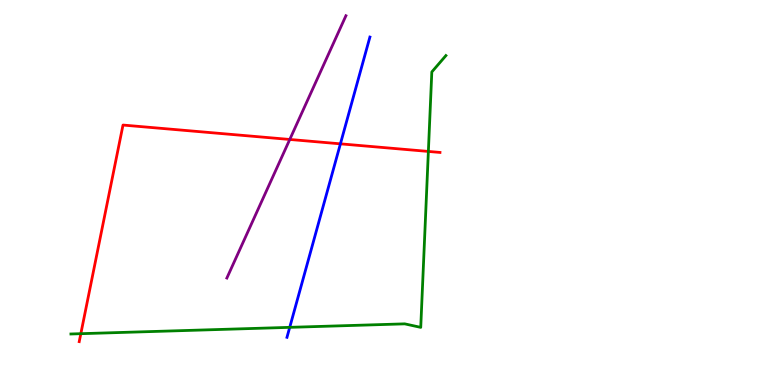[{'lines': ['blue', 'red'], 'intersections': [{'x': 4.39, 'y': 6.26}]}, {'lines': ['green', 'red'], 'intersections': [{'x': 1.04, 'y': 1.33}, {'x': 5.53, 'y': 6.07}]}, {'lines': ['purple', 'red'], 'intersections': [{'x': 3.74, 'y': 6.38}]}, {'lines': ['blue', 'green'], 'intersections': [{'x': 3.74, 'y': 1.5}]}, {'lines': ['blue', 'purple'], 'intersections': []}, {'lines': ['green', 'purple'], 'intersections': []}]